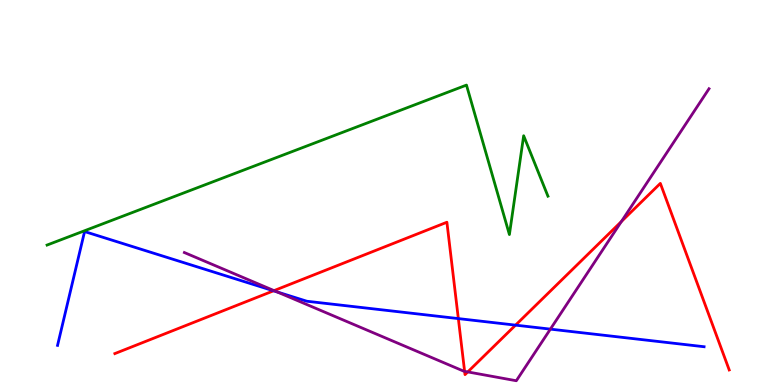[{'lines': ['blue', 'red'], 'intersections': [{'x': 3.53, 'y': 2.45}, {'x': 5.91, 'y': 1.72}, {'x': 6.65, 'y': 1.55}]}, {'lines': ['green', 'red'], 'intersections': []}, {'lines': ['purple', 'red'], 'intersections': [{'x': 3.54, 'y': 2.45}, {'x': 5.99, 'y': 0.355}, {'x': 6.04, 'y': 0.34}, {'x': 8.02, 'y': 4.25}]}, {'lines': ['blue', 'green'], 'intersections': []}, {'lines': ['blue', 'purple'], 'intersections': [{'x': 3.57, 'y': 2.42}, {'x': 7.1, 'y': 1.45}]}, {'lines': ['green', 'purple'], 'intersections': []}]